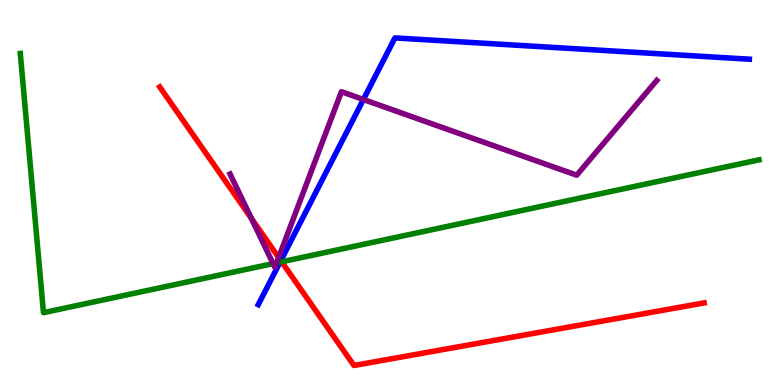[{'lines': ['blue', 'red'], 'intersections': [{'x': 3.62, 'y': 3.23}]}, {'lines': ['green', 'red'], 'intersections': [{'x': 3.63, 'y': 3.2}]}, {'lines': ['purple', 'red'], 'intersections': [{'x': 3.24, 'y': 4.33}, {'x': 3.6, 'y': 3.31}]}, {'lines': ['blue', 'green'], 'intersections': [{'x': 3.61, 'y': 3.19}]}, {'lines': ['blue', 'purple'], 'intersections': [{'x': 4.69, 'y': 7.42}]}, {'lines': ['green', 'purple'], 'intersections': [{'x': 3.52, 'y': 3.15}, {'x': 3.57, 'y': 3.17}]}]